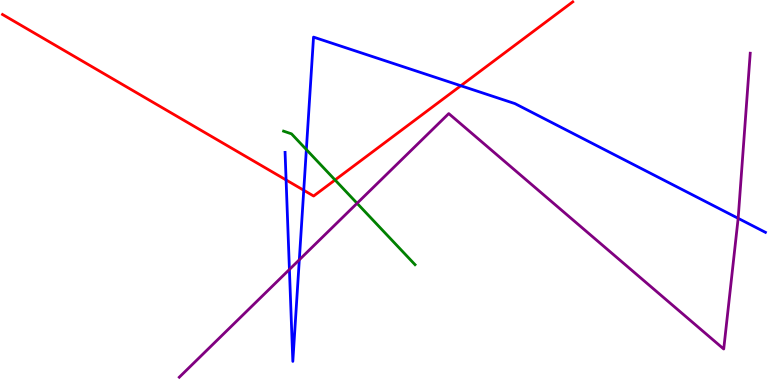[{'lines': ['blue', 'red'], 'intersections': [{'x': 3.69, 'y': 5.33}, {'x': 3.92, 'y': 5.06}, {'x': 5.95, 'y': 7.77}]}, {'lines': ['green', 'red'], 'intersections': [{'x': 4.32, 'y': 5.33}]}, {'lines': ['purple', 'red'], 'intersections': []}, {'lines': ['blue', 'green'], 'intersections': [{'x': 3.95, 'y': 6.12}]}, {'lines': ['blue', 'purple'], 'intersections': [{'x': 3.73, 'y': 3.0}, {'x': 3.86, 'y': 3.25}, {'x': 9.52, 'y': 4.33}]}, {'lines': ['green', 'purple'], 'intersections': [{'x': 4.61, 'y': 4.72}]}]